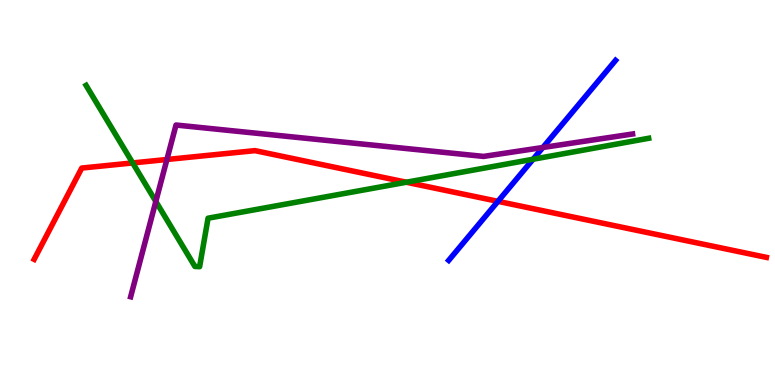[{'lines': ['blue', 'red'], 'intersections': [{'x': 6.43, 'y': 4.77}]}, {'lines': ['green', 'red'], 'intersections': [{'x': 1.71, 'y': 5.77}, {'x': 5.24, 'y': 5.27}]}, {'lines': ['purple', 'red'], 'intersections': [{'x': 2.15, 'y': 5.86}]}, {'lines': ['blue', 'green'], 'intersections': [{'x': 6.88, 'y': 5.86}]}, {'lines': ['blue', 'purple'], 'intersections': [{'x': 7.0, 'y': 6.17}]}, {'lines': ['green', 'purple'], 'intersections': [{'x': 2.01, 'y': 4.77}]}]